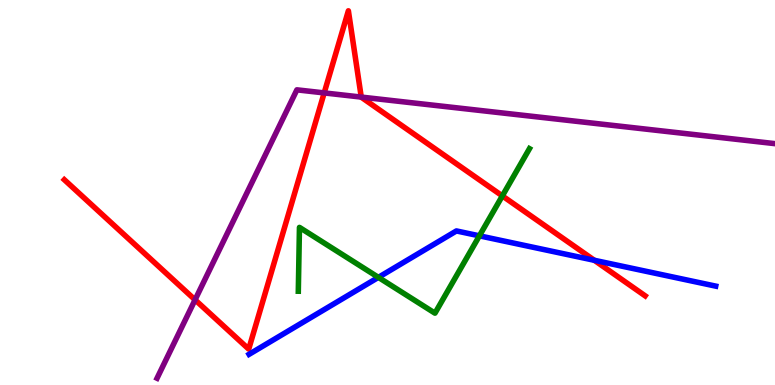[{'lines': ['blue', 'red'], 'intersections': [{'x': 7.67, 'y': 3.24}]}, {'lines': ['green', 'red'], 'intersections': [{'x': 6.48, 'y': 4.91}]}, {'lines': ['purple', 'red'], 'intersections': [{'x': 2.52, 'y': 2.21}, {'x': 4.18, 'y': 7.59}, {'x': 4.66, 'y': 7.48}]}, {'lines': ['blue', 'green'], 'intersections': [{'x': 4.88, 'y': 2.8}, {'x': 6.19, 'y': 3.87}]}, {'lines': ['blue', 'purple'], 'intersections': []}, {'lines': ['green', 'purple'], 'intersections': []}]